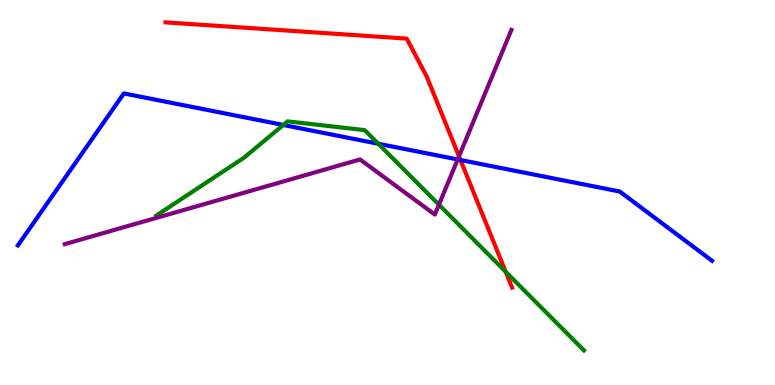[{'lines': ['blue', 'red'], 'intersections': [{'x': 5.94, 'y': 5.84}]}, {'lines': ['green', 'red'], 'intersections': [{'x': 6.52, 'y': 2.94}]}, {'lines': ['purple', 'red'], 'intersections': [{'x': 5.92, 'y': 5.94}]}, {'lines': ['blue', 'green'], 'intersections': [{'x': 3.66, 'y': 6.75}, {'x': 4.88, 'y': 6.27}]}, {'lines': ['blue', 'purple'], 'intersections': [{'x': 5.91, 'y': 5.86}]}, {'lines': ['green', 'purple'], 'intersections': [{'x': 5.66, 'y': 4.68}]}]